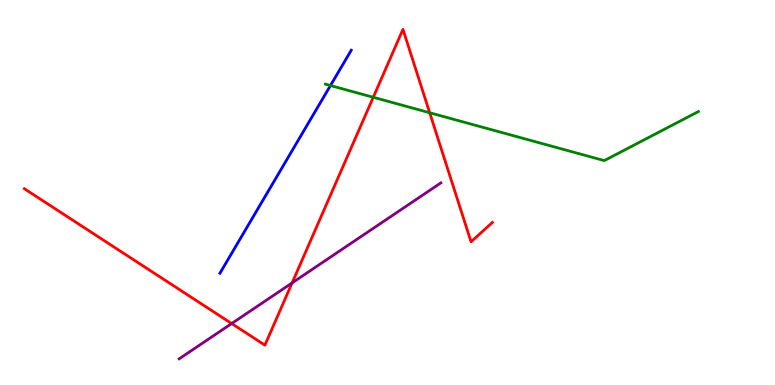[{'lines': ['blue', 'red'], 'intersections': []}, {'lines': ['green', 'red'], 'intersections': [{'x': 4.82, 'y': 7.47}, {'x': 5.54, 'y': 7.07}]}, {'lines': ['purple', 'red'], 'intersections': [{'x': 2.99, 'y': 1.6}, {'x': 3.77, 'y': 2.65}]}, {'lines': ['blue', 'green'], 'intersections': [{'x': 4.26, 'y': 7.78}]}, {'lines': ['blue', 'purple'], 'intersections': []}, {'lines': ['green', 'purple'], 'intersections': []}]